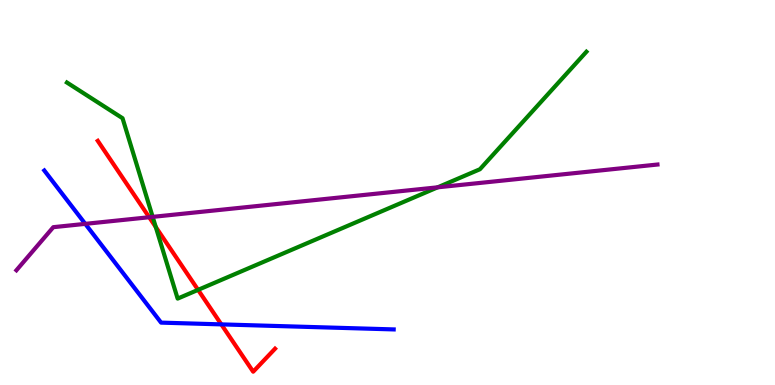[{'lines': ['blue', 'red'], 'intersections': [{'x': 2.86, 'y': 1.57}]}, {'lines': ['green', 'red'], 'intersections': [{'x': 2.01, 'y': 4.1}, {'x': 2.56, 'y': 2.47}]}, {'lines': ['purple', 'red'], 'intersections': [{'x': 1.93, 'y': 4.36}]}, {'lines': ['blue', 'green'], 'intersections': []}, {'lines': ['blue', 'purple'], 'intersections': [{'x': 1.1, 'y': 4.19}]}, {'lines': ['green', 'purple'], 'intersections': [{'x': 1.97, 'y': 4.37}, {'x': 5.65, 'y': 5.13}]}]